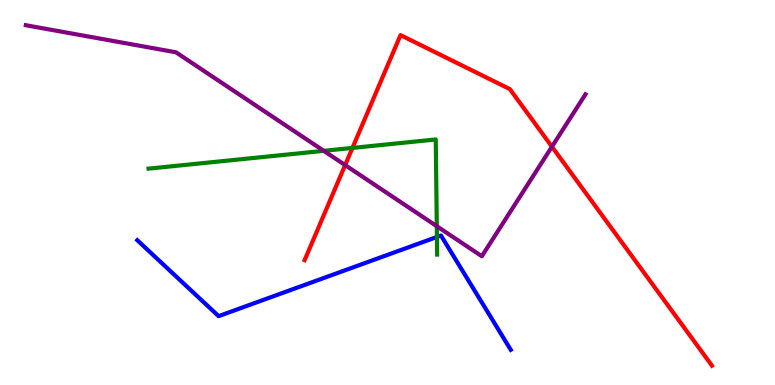[{'lines': ['blue', 'red'], 'intersections': []}, {'lines': ['green', 'red'], 'intersections': [{'x': 4.55, 'y': 6.16}]}, {'lines': ['purple', 'red'], 'intersections': [{'x': 4.45, 'y': 5.71}, {'x': 7.12, 'y': 6.19}]}, {'lines': ['blue', 'green'], 'intersections': [{'x': 5.64, 'y': 3.84}]}, {'lines': ['blue', 'purple'], 'intersections': []}, {'lines': ['green', 'purple'], 'intersections': [{'x': 4.18, 'y': 6.08}, {'x': 5.64, 'y': 4.12}]}]